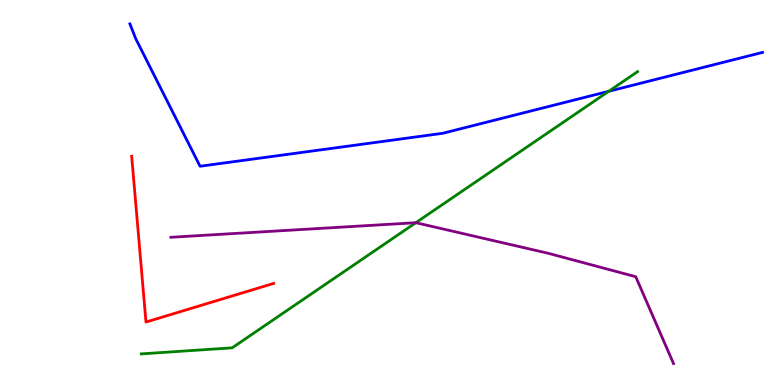[{'lines': ['blue', 'red'], 'intersections': []}, {'lines': ['green', 'red'], 'intersections': []}, {'lines': ['purple', 'red'], 'intersections': []}, {'lines': ['blue', 'green'], 'intersections': [{'x': 7.85, 'y': 7.63}]}, {'lines': ['blue', 'purple'], 'intersections': []}, {'lines': ['green', 'purple'], 'intersections': [{'x': 5.37, 'y': 4.22}]}]